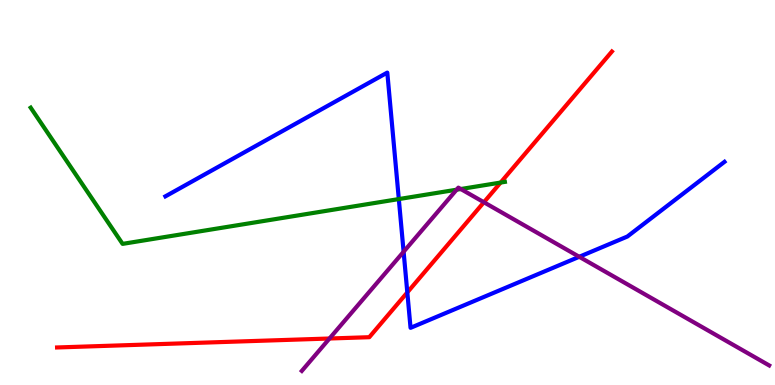[{'lines': ['blue', 'red'], 'intersections': [{'x': 5.26, 'y': 2.4}]}, {'lines': ['green', 'red'], 'intersections': [{'x': 6.46, 'y': 5.26}]}, {'lines': ['purple', 'red'], 'intersections': [{'x': 4.25, 'y': 1.21}, {'x': 6.24, 'y': 4.75}]}, {'lines': ['blue', 'green'], 'intersections': [{'x': 5.15, 'y': 4.83}]}, {'lines': ['blue', 'purple'], 'intersections': [{'x': 5.21, 'y': 3.46}, {'x': 7.47, 'y': 3.33}]}, {'lines': ['green', 'purple'], 'intersections': [{'x': 5.89, 'y': 5.07}, {'x': 5.95, 'y': 5.09}]}]